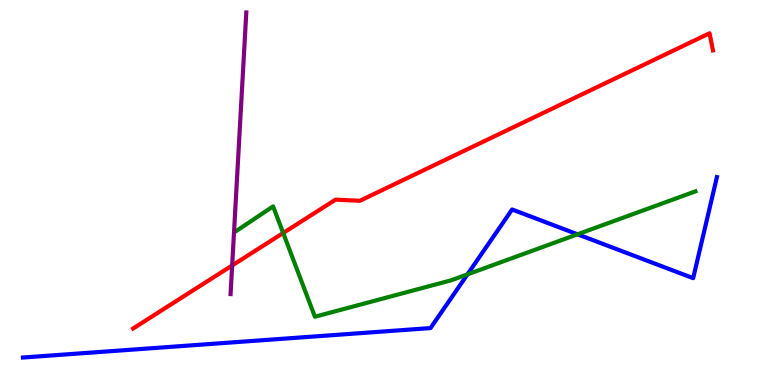[{'lines': ['blue', 'red'], 'intersections': []}, {'lines': ['green', 'red'], 'intersections': [{'x': 3.65, 'y': 3.95}]}, {'lines': ['purple', 'red'], 'intersections': [{'x': 3.0, 'y': 3.1}]}, {'lines': ['blue', 'green'], 'intersections': [{'x': 6.03, 'y': 2.87}, {'x': 7.45, 'y': 3.91}]}, {'lines': ['blue', 'purple'], 'intersections': []}, {'lines': ['green', 'purple'], 'intersections': []}]